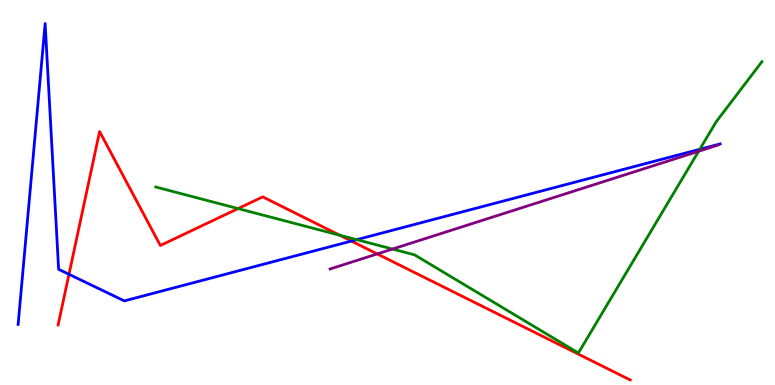[{'lines': ['blue', 'red'], 'intersections': [{'x': 0.89, 'y': 2.88}, {'x': 4.53, 'y': 3.74}]}, {'lines': ['green', 'red'], 'intersections': [{'x': 3.07, 'y': 4.58}, {'x': 4.38, 'y': 3.89}]}, {'lines': ['purple', 'red'], 'intersections': [{'x': 4.87, 'y': 3.4}]}, {'lines': ['blue', 'green'], 'intersections': [{'x': 4.6, 'y': 3.77}, {'x': 9.03, 'y': 6.12}]}, {'lines': ['blue', 'purple'], 'intersections': []}, {'lines': ['green', 'purple'], 'intersections': [{'x': 5.06, 'y': 3.53}, {'x': 9.01, 'y': 6.07}]}]